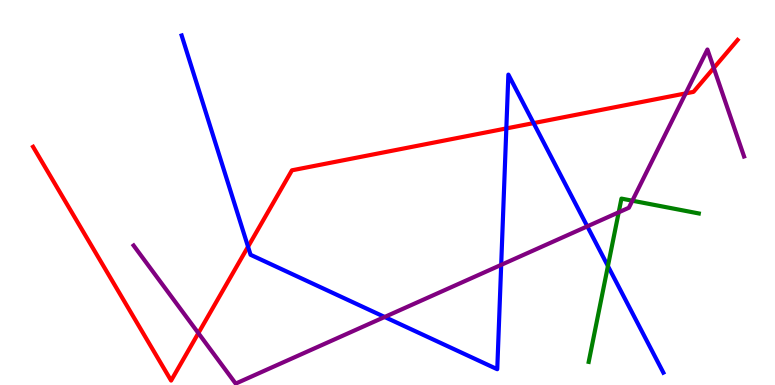[{'lines': ['blue', 'red'], 'intersections': [{'x': 3.2, 'y': 3.59}, {'x': 6.53, 'y': 6.66}, {'x': 6.89, 'y': 6.8}]}, {'lines': ['green', 'red'], 'intersections': []}, {'lines': ['purple', 'red'], 'intersections': [{'x': 2.56, 'y': 1.35}, {'x': 8.85, 'y': 7.57}, {'x': 9.21, 'y': 8.23}]}, {'lines': ['blue', 'green'], 'intersections': [{'x': 7.84, 'y': 3.09}]}, {'lines': ['blue', 'purple'], 'intersections': [{'x': 4.96, 'y': 1.77}, {'x': 6.47, 'y': 3.12}, {'x': 7.58, 'y': 4.12}]}, {'lines': ['green', 'purple'], 'intersections': [{'x': 7.98, 'y': 4.49}, {'x': 8.16, 'y': 4.79}]}]